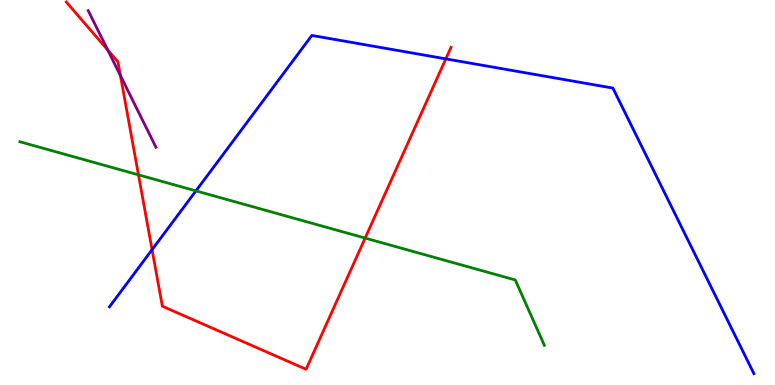[{'lines': ['blue', 'red'], 'intersections': [{'x': 1.96, 'y': 3.51}, {'x': 5.75, 'y': 8.47}]}, {'lines': ['green', 'red'], 'intersections': [{'x': 1.79, 'y': 5.46}, {'x': 4.71, 'y': 3.82}]}, {'lines': ['purple', 'red'], 'intersections': [{'x': 1.39, 'y': 8.7}, {'x': 1.55, 'y': 8.04}]}, {'lines': ['blue', 'green'], 'intersections': [{'x': 2.53, 'y': 5.04}]}, {'lines': ['blue', 'purple'], 'intersections': []}, {'lines': ['green', 'purple'], 'intersections': []}]